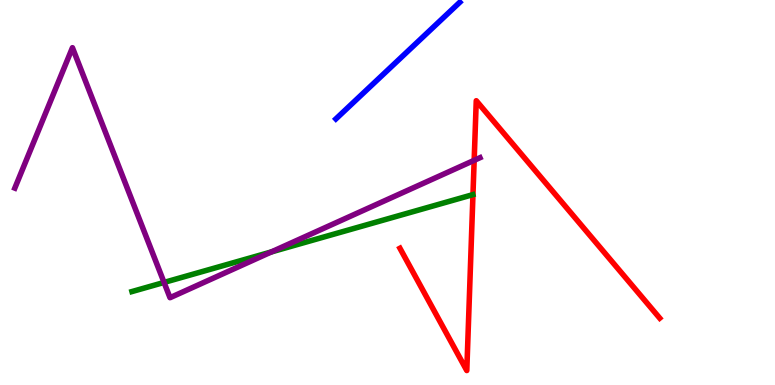[{'lines': ['blue', 'red'], 'intersections': []}, {'lines': ['green', 'red'], 'intersections': []}, {'lines': ['purple', 'red'], 'intersections': [{'x': 6.12, 'y': 5.84}]}, {'lines': ['blue', 'green'], 'intersections': []}, {'lines': ['blue', 'purple'], 'intersections': []}, {'lines': ['green', 'purple'], 'intersections': [{'x': 2.12, 'y': 2.66}, {'x': 3.5, 'y': 3.46}]}]